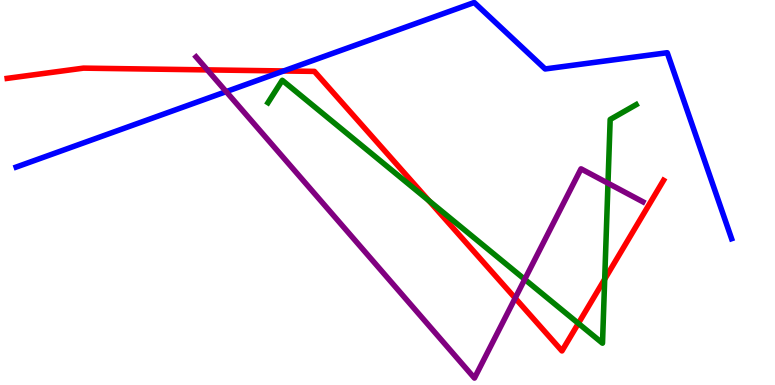[{'lines': ['blue', 'red'], 'intersections': [{'x': 3.66, 'y': 8.16}]}, {'lines': ['green', 'red'], 'intersections': [{'x': 5.53, 'y': 4.79}, {'x': 7.46, 'y': 1.6}, {'x': 7.8, 'y': 2.75}]}, {'lines': ['purple', 'red'], 'intersections': [{'x': 2.68, 'y': 8.18}, {'x': 6.65, 'y': 2.26}]}, {'lines': ['blue', 'green'], 'intersections': []}, {'lines': ['blue', 'purple'], 'intersections': [{'x': 2.92, 'y': 7.62}]}, {'lines': ['green', 'purple'], 'intersections': [{'x': 6.77, 'y': 2.74}, {'x': 7.84, 'y': 5.24}]}]